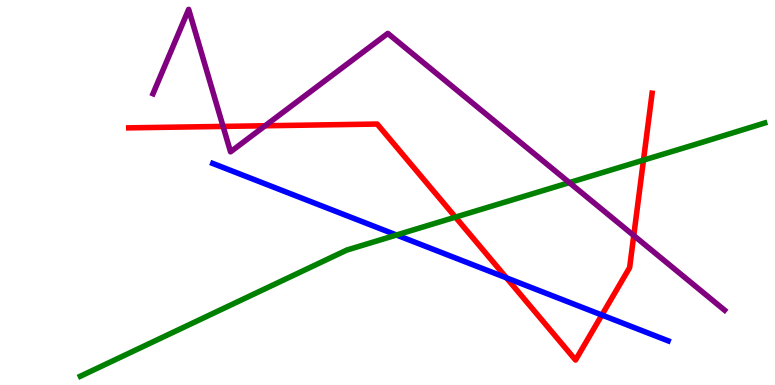[{'lines': ['blue', 'red'], 'intersections': [{'x': 6.54, 'y': 2.78}, {'x': 7.77, 'y': 1.82}]}, {'lines': ['green', 'red'], 'intersections': [{'x': 5.88, 'y': 4.36}, {'x': 8.3, 'y': 5.84}]}, {'lines': ['purple', 'red'], 'intersections': [{'x': 2.88, 'y': 6.72}, {'x': 3.42, 'y': 6.73}, {'x': 8.18, 'y': 3.88}]}, {'lines': ['blue', 'green'], 'intersections': [{'x': 5.12, 'y': 3.9}]}, {'lines': ['blue', 'purple'], 'intersections': []}, {'lines': ['green', 'purple'], 'intersections': [{'x': 7.35, 'y': 5.26}]}]